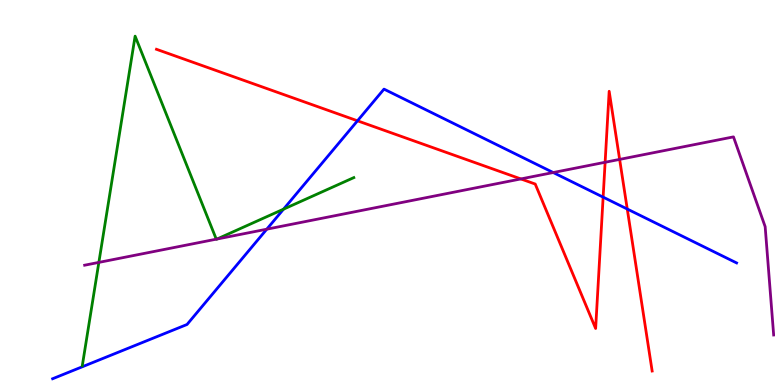[{'lines': ['blue', 'red'], 'intersections': [{'x': 4.61, 'y': 6.86}, {'x': 7.78, 'y': 4.88}, {'x': 8.09, 'y': 4.57}]}, {'lines': ['green', 'red'], 'intersections': []}, {'lines': ['purple', 'red'], 'intersections': [{'x': 6.72, 'y': 5.35}, {'x': 7.81, 'y': 5.79}, {'x': 8.0, 'y': 5.86}]}, {'lines': ['blue', 'green'], 'intersections': [{'x': 3.66, 'y': 4.57}]}, {'lines': ['blue', 'purple'], 'intersections': [{'x': 3.44, 'y': 4.05}, {'x': 7.14, 'y': 5.52}]}, {'lines': ['green', 'purple'], 'intersections': [{'x': 1.28, 'y': 3.18}, {'x': 2.79, 'y': 3.79}, {'x': 2.8, 'y': 3.79}]}]